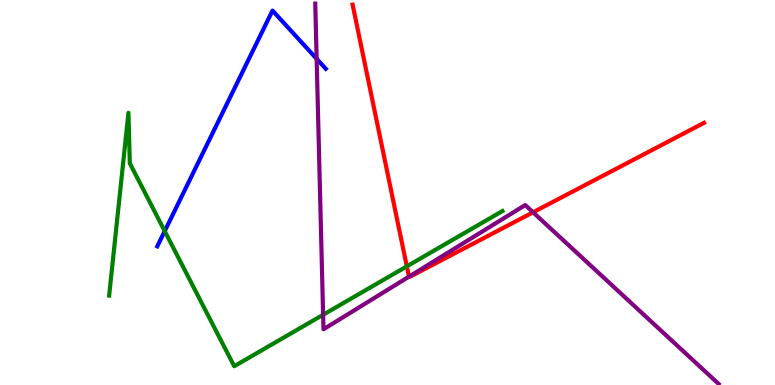[{'lines': ['blue', 'red'], 'intersections': []}, {'lines': ['green', 'red'], 'intersections': [{'x': 5.25, 'y': 3.08}]}, {'lines': ['purple', 'red'], 'intersections': [{'x': 5.28, 'y': 2.81}, {'x': 6.88, 'y': 4.49}]}, {'lines': ['blue', 'green'], 'intersections': [{'x': 2.13, 'y': 4.0}]}, {'lines': ['blue', 'purple'], 'intersections': [{'x': 4.09, 'y': 8.47}]}, {'lines': ['green', 'purple'], 'intersections': [{'x': 4.17, 'y': 1.82}]}]